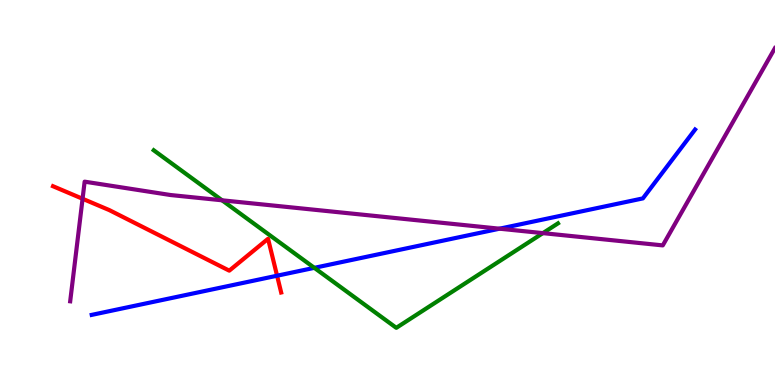[{'lines': ['blue', 'red'], 'intersections': [{'x': 3.58, 'y': 2.84}]}, {'lines': ['green', 'red'], 'intersections': []}, {'lines': ['purple', 'red'], 'intersections': [{'x': 1.07, 'y': 4.84}]}, {'lines': ['blue', 'green'], 'intersections': [{'x': 4.06, 'y': 3.04}]}, {'lines': ['blue', 'purple'], 'intersections': [{'x': 6.45, 'y': 4.06}]}, {'lines': ['green', 'purple'], 'intersections': [{'x': 2.87, 'y': 4.8}, {'x': 7.0, 'y': 3.94}]}]